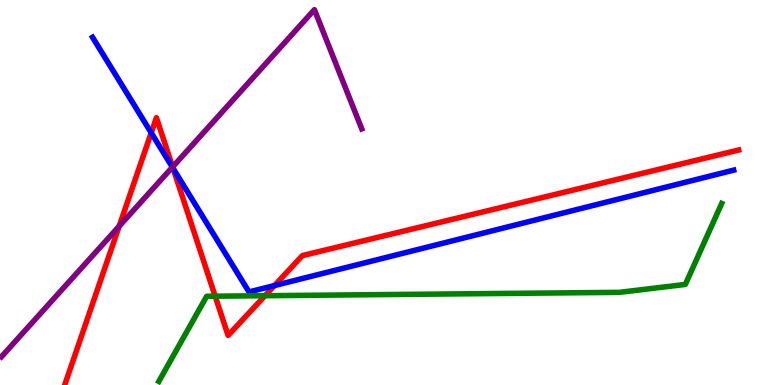[{'lines': ['blue', 'red'], 'intersections': [{'x': 1.95, 'y': 6.55}, {'x': 2.23, 'y': 5.63}, {'x': 3.54, 'y': 2.58}]}, {'lines': ['green', 'red'], 'intersections': [{'x': 2.78, 'y': 2.31}, {'x': 3.42, 'y': 2.32}]}, {'lines': ['purple', 'red'], 'intersections': [{'x': 1.54, 'y': 4.13}, {'x': 2.23, 'y': 5.66}]}, {'lines': ['blue', 'green'], 'intersections': []}, {'lines': ['blue', 'purple'], 'intersections': [{'x': 2.22, 'y': 5.66}]}, {'lines': ['green', 'purple'], 'intersections': []}]